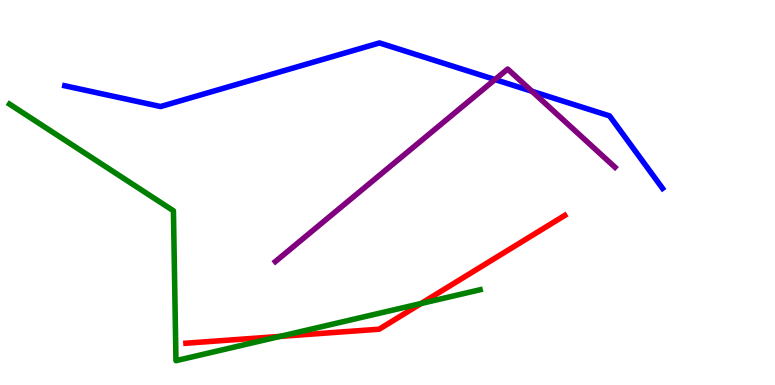[{'lines': ['blue', 'red'], 'intersections': []}, {'lines': ['green', 'red'], 'intersections': [{'x': 3.61, 'y': 1.26}, {'x': 5.43, 'y': 2.12}]}, {'lines': ['purple', 'red'], 'intersections': []}, {'lines': ['blue', 'green'], 'intersections': []}, {'lines': ['blue', 'purple'], 'intersections': [{'x': 6.39, 'y': 7.93}, {'x': 6.86, 'y': 7.63}]}, {'lines': ['green', 'purple'], 'intersections': []}]